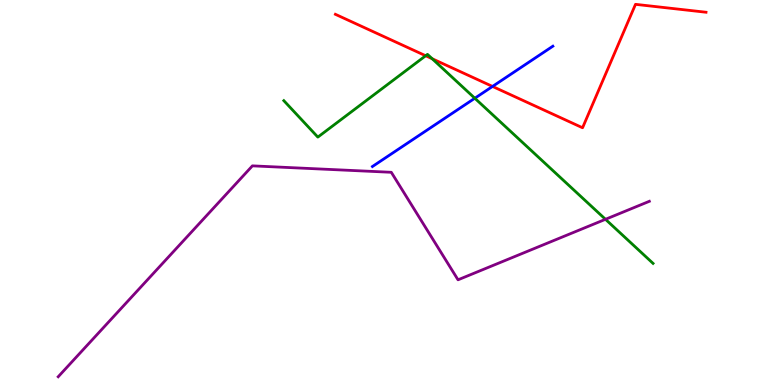[{'lines': ['blue', 'red'], 'intersections': [{'x': 6.36, 'y': 7.75}]}, {'lines': ['green', 'red'], 'intersections': [{'x': 5.49, 'y': 8.55}, {'x': 5.58, 'y': 8.47}]}, {'lines': ['purple', 'red'], 'intersections': []}, {'lines': ['blue', 'green'], 'intersections': [{'x': 6.13, 'y': 7.45}]}, {'lines': ['blue', 'purple'], 'intersections': []}, {'lines': ['green', 'purple'], 'intersections': [{'x': 7.81, 'y': 4.3}]}]